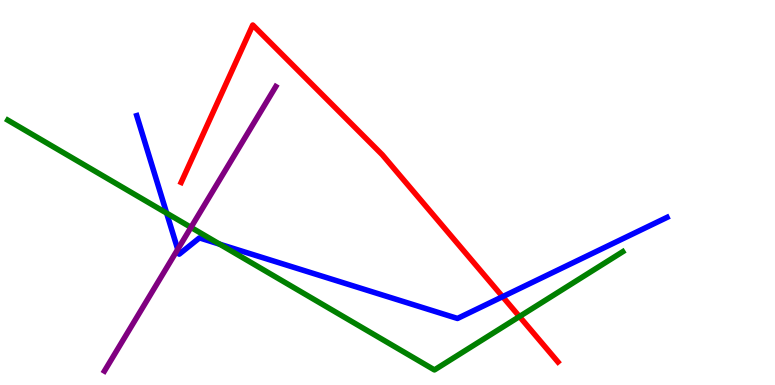[{'lines': ['blue', 'red'], 'intersections': [{'x': 6.49, 'y': 2.29}]}, {'lines': ['green', 'red'], 'intersections': [{'x': 6.7, 'y': 1.78}]}, {'lines': ['purple', 'red'], 'intersections': []}, {'lines': ['blue', 'green'], 'intersections': [{'x': 2.15, 'y': 4.46}, {'x': 2.83, 'y': 3.66}]}, {'lines': ['blue', 'purple'], 'intersections': [{'x': 2.29, 'y': 3.52}]}, {'lines': ['green', 'purple'], 'intersections': [{'x': 2.46, 'y': 4.09}]}]